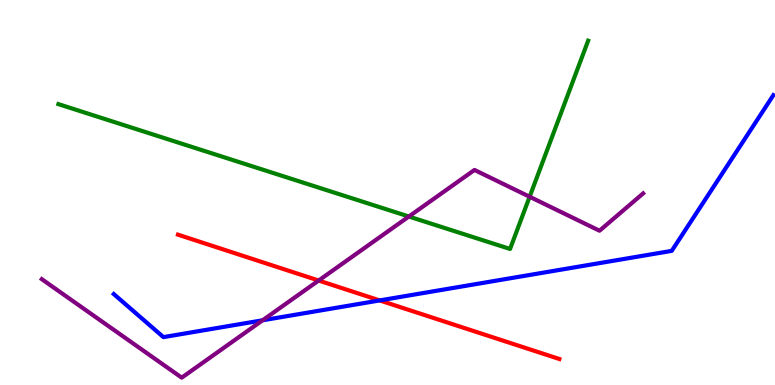[{'lines': ['blue', 'red'], 'intersections': [{'x': 4.9, 'y': 2.2}]}, {'lines': ['green', 'red'], 'intersections': []}, {'lines': ['purple', 'red'], 'intersections': [{'x': 4.11, 'y': 2.71}]}, {'lines': ['blue', 'green'], 'intersections': []}, {'lines': ['blue', 'purple'], 'intersections': [{'x': 3.39, 'y': 1.68}]}, {'lines': ['green', 'purple'], 'intersections': [{'x': 5.28, 'y': 4.38}, {'x': 6.83, 'y': 4.89}]}]